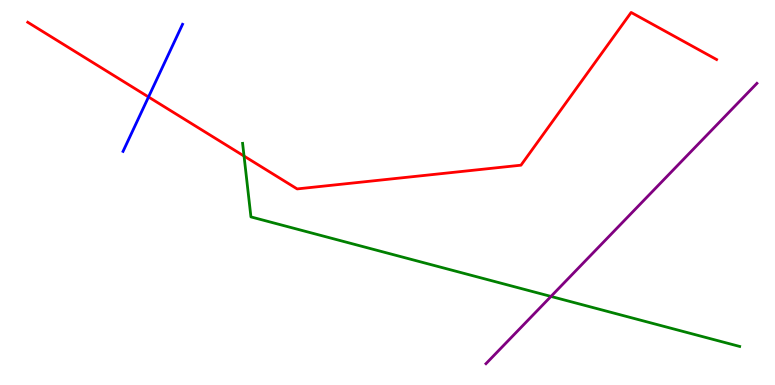[{'lines': ['blue', 'red'], 'intersections': [{'x': 1.92, 'y': 7.48}]}, {'lines': ['green', 'red'], 'intersections': [{'x': 3.15, 'y': 5.95}]}, {'lines': ['purple', 'red'], 'intersections': []}, {'lines': ['blue', 'green'], 'intersections': []}, {'lines': ['blue', 'purple'], 'intersections': []}, {'lines': ['green', 'purple'], 'intersections': [{'x': 7.11, 'y': 2.3}]}]